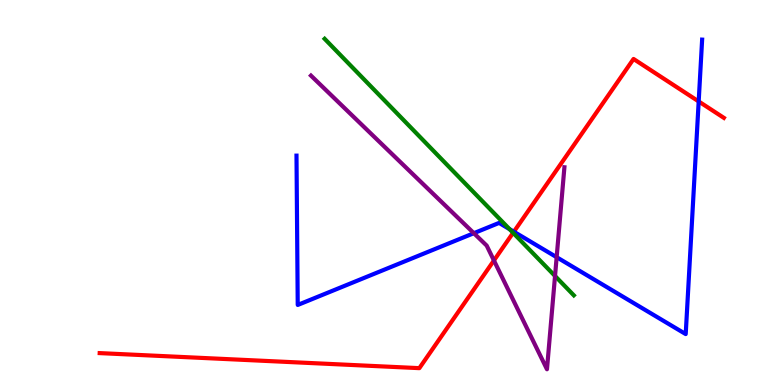[{'lines': ['blue', 'red'], 'intersections': [{'x': 6.63, 'y': 3.98}, {'x': 9.02, 'y': 7.37}]}, {'lines': ['green', 'red'], 'intersections': [{'x': 6.62, 'y': 3.95}]}, {'lines': ['purple', 'red'], 'intersections': [{'x': 6.37, 'y': 3.23}]}, {'lines': ['blue', 'green'], 'intersections': [{'x': 6.57, 'y': 4.05}]}, {'lines': ['blue', 'purple'], 'intersections': [{'x': 6.11, 'y': 3.94}, {'x': 7.18, 'y': 3.32}]}, {'lines': ['green', 'purple'], 'intersections': [{'x': 7.16, 'y': 2.83}]}]